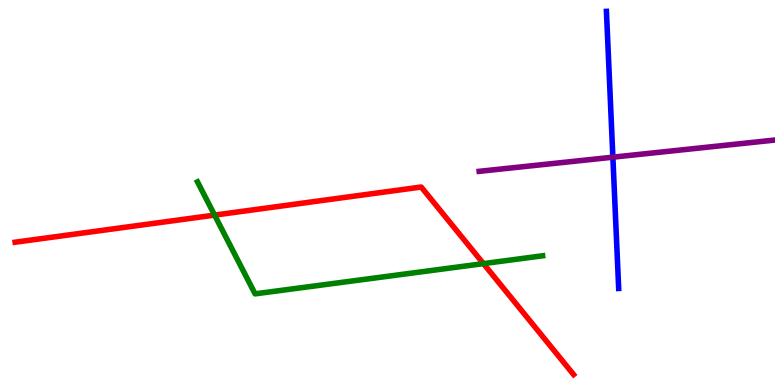[{'lines': ['blue', 'red'], 'intersections': []}, {'lines': ['green', 'red'], 'intersections': [{'x': 2.77, 'y': 4.41}, {'x': 6.24, 'y': 3.15}]}, {'lines': ['purple', 'red'], 'intersections': []}, {'lines': ['blue', 'green'], 'intersections': []}, {'lines': ['blue', 'purple'], 'intersections': [{'x': 7.91, 'y': 5.92}]}, {'lines': ['green', 'purple'], 'intersections': []}]